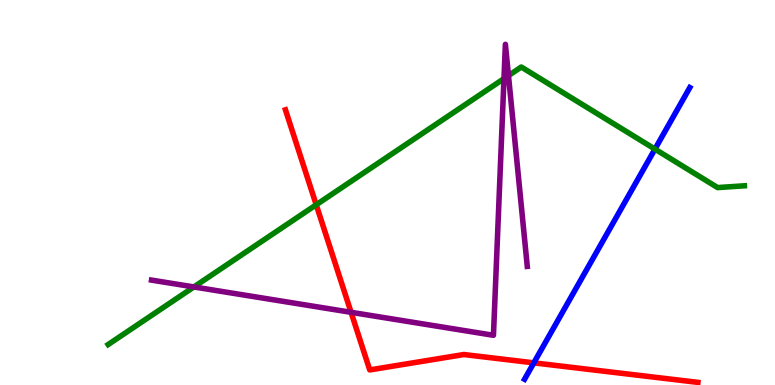[{'lines': ['blue', 'red'], 'intersections': [{'x': 6.89, 'y': 0.575}]}, {'lines': ['green', 'red'], 'intersections': [{'x': 4.08, 'y': 4.68}]}, {'lines': ['purple', 'red'], 'intersections': [{'x': 4.53, 'y': 1.89}]}, {'lines': ['blue', 'green'], 'intersections': [{'x': 8.45, 'y': 6.13}]}, {'lines': ['blue', 'purple'], 'intersections': []}, {'lines': ['green', 'purple'], 'intersections': [{'x': 2.5, 'y': 2.55}, {'x': 6.5, 'y': 7.96}, {'x': 6.56, 'y': 8.04}]}]